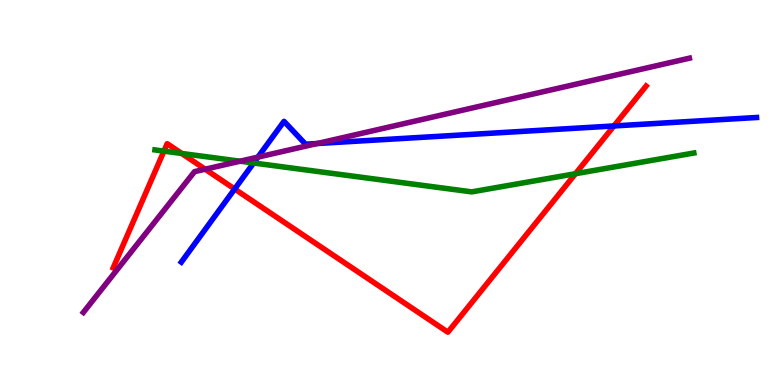[{'lines': ['blue', 'red'], 'intersections': [{'x': 3.03, 'y': 5.09}, {'x': 7.92, 'y': 6.73}]}, {'lines': ['green', 'red'], 'intersections': [{'x': 2.12, 'y': 6.07}, {'x': 2.35, 'y': 6.01}, {'x': 7.43, 'y': 5.49}]}, {'lines': ['purple', 'red'], 'intersections': [{'x': 2.65, 'y': 5.61}]}, {'lines': ['blue', 'green'], 'intersections': [{'x': 3.27, 'y': 5.77}]}, {'lines': ['blue', 'purple'], 'intersections': [{'x': 3.33, 'y': 5.92}, {'x': 4.09, 'y': 6.27}]}, {'lines': ['green', 'purple'], 'intersections': [{'x': 3.1, 'y': 5.81}]}]